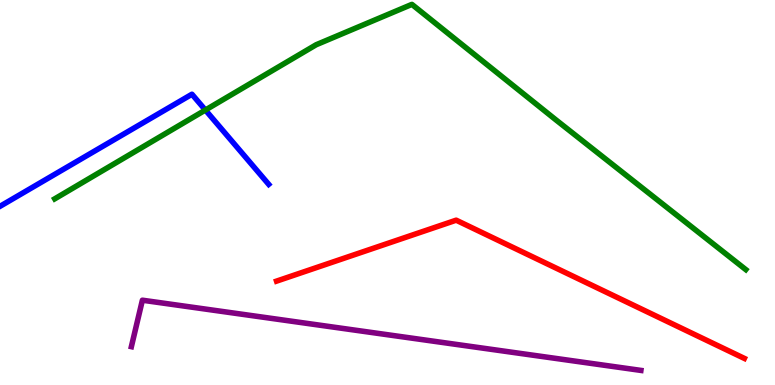[{'lines': ['blue', 'red'], 'intersections': []}, {'lines': ['green', 'red'], 'intersections': []}, {'lines': ['purple', 'red'], 'intersections': []}, {'lines': ['blue', 'green'], 'intersections': [{'x': 2.65, 'y': 7.14}]}, {'lines': ['blue', 'purple'], 'intersections': []}, {'lines': ['green', 'purple'], 'intersections': []}]